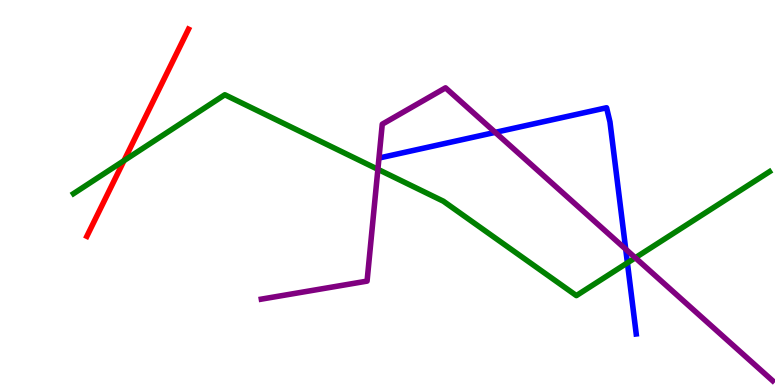[{'lines': ['blue', 'red'], 'intersections': []}, {'lines': ['green', 'red'], 'intersections': [{'x': 1.6, 'y': 5.83}]}, {'lines': ['purple', 'red'], 'intersections': []}, {'lines': ['blue', 'green'], 'intersections': [{'x': 8.1, 'y': 3.17}]}, {'lines': ['blue', 'purple'], 'intersections': [{'x': 6.39, 'y': 6.56}, {'x': 8.07, 'y': 3.53}]}, {'lines': ['green', 'purple'], 'intersections': [{'x': 4.88, 'y': 5.6}, {'x': 8.2, 'y': 3.3}]}]